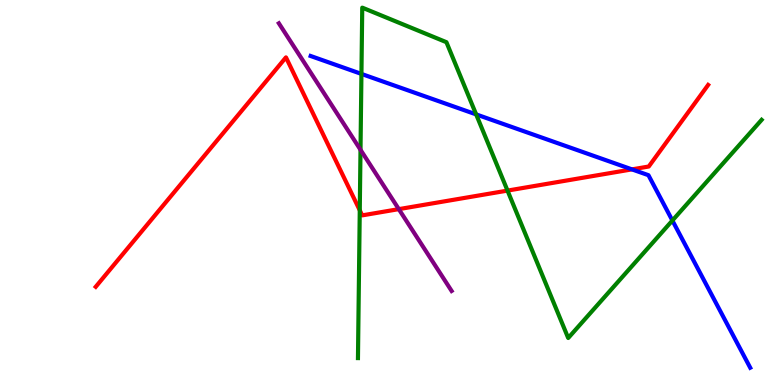[{'lines': ['blue', 'red'], 'intersections': [{'x': 8.15, 'y': 5.6}]}, {'lines': ['green', 'red'], 'intersections': [{'x': 4.64, 'y': 4.54}, {'x': 6.55, 'y': 5.05}]}, {'lines': ['purple', 'red'], 'intersections': [{'x': 5.15, 'y': 4.57}]}, {'lines': ['blue', 'green'], 'intersections': [{'x': 4.66, 'y': 8.08}, {'x': 6.14, 'y': 7.03}, {'x': 8.68, 'y': 4.27}]}, {'lines': ['blue', 'purple'], 'intersections': []}, {'lines': ['green', 'purple'], 'intersections': [{'x': 4.65, 'y': 6.11}]}]